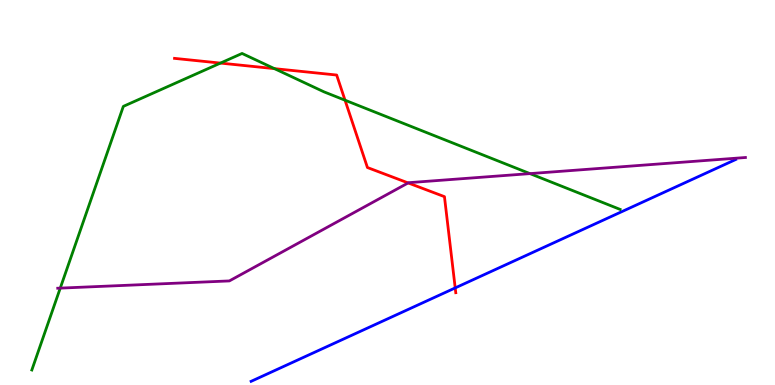[{'lines': ['blue', 'red'], 'intersections': [{'x': 5.87, 'y': 2.52}]}, {'lines': ['green', 'red'], 'intersections': [{'x': 2.84, 'y': 8.36}, {'x': 3.54, 'y': 8.22}, {'x': 4.45, 'y': 7.4}]}, {'lines': ['purple', 'red'], 'intersections': [{'x': 5.27, 'y': 5.25}]}, {'lines': ['blue', 'green'], 'intersections': []}, {'lines': ['blue', 'purple'], 'intersections': []}, {'lines': ['green', 'purple'], 'intersections': [{'x': 0.778, 'y': 2.52}, {'x': 6.84, 'y': 5.49}]}]